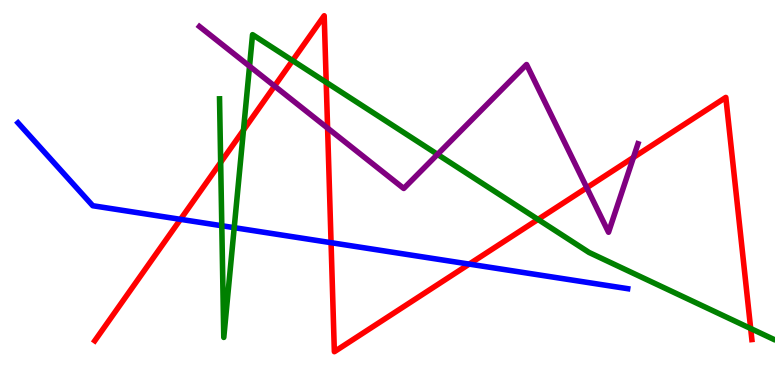[{'lines': ['blue', 'red'], 'intersections': [{'x': 2.33, 'y': 4.3}, {'x': 4.27, 'y': 3.7}, {'x': 6.05, 'y': 3.14}]}, {'lines': ['green', 'red'], 'intersections': [{'x': 2.85, 'y': 5.78}, {'x': 3.14, 'y': 6.62}, {'x': 3.77, 'y': 8.43}, {'x': 4.21, 'y': 7.86}, {'x': 6.94, 'y': 4.3}, {'x': 9.69, 'y': 1.47}]}, {'lines': ['purple', 'red'], 'intersections': [{'x': 3.54, 'y': 7.76}, {'x': 4.23, 'y': 6.67}, {'x': 7.57, 'y': 5.12}, {'x': 8.17, 'y': 5.91}]}, {'lines': ['blue', 'green'], 'intersections': [{'x': 2.86, 'y': 4.14}, {'x': 3.02, 'y': 4.09}]}, {'lines': ['blue', 'purple'], 'intersections': []}, {'lines': ['green', 'purple'], 'intersections': [{'x': 3.22, 'y': 8.28}, {'x': 5.65, 'y': 5.99}]}]